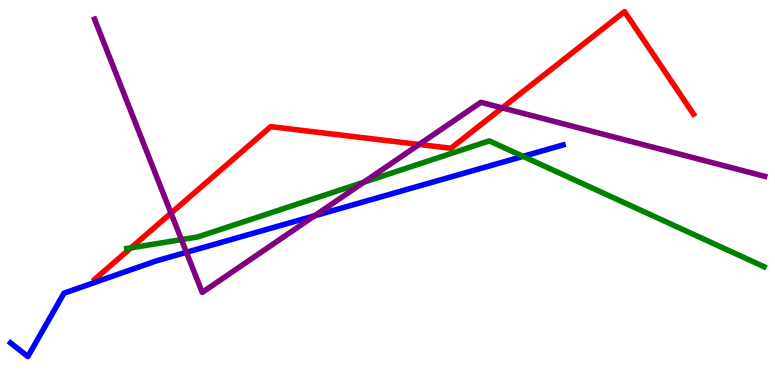[{'lines': ['blue', 'red'], 'intersections': []}, {'lines': ['green', 'red'], 'intersections': [{'x': 1.69, 'y': 3.56}]}, {'lines': ['purple', 'red'], 'intersections': [{'x': 2.21, 'y': 4.46}, {'x': 5.41, 'y': 6.25}, {'x': 6.48, 'y': 7.2}]}, {'lines': ['blue', 'green'], 'intersections': [{'x': 6.75, 'y': 5.94}]}, {'lines': ['blue', 'purple'], 'intersections': [{'x': 2.41, 'y': 3.45}, {'x': 4.06, 'y': 4.4}]}, {'lines': ['green', 'purple'], 'intersections': [{'x': 2.34, 'y': 3.78}, {'x': 4.69, 'y': 5.27}]}]